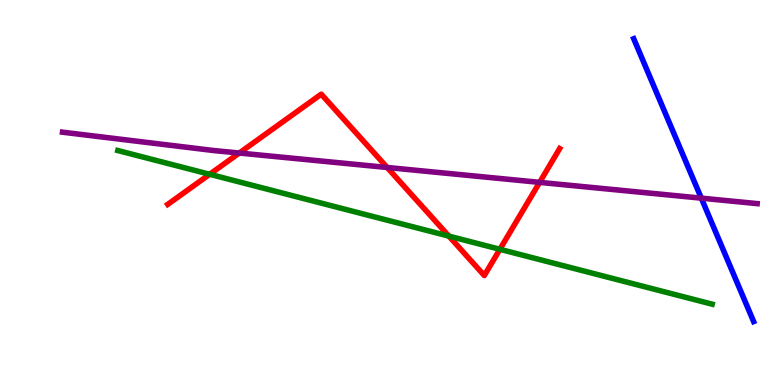[{'lines': ['blue', 'red'], 'intersections': []}, {'lines': ['green', 'red'], 'intersections': [{'x': 2.71, 'y': 5.47}, {'x': 5.79, 'y': 3.87}, {'x': 6.45, 'y': 3.52}]}, {'lines': ['purple', 'red'], 'intersections': [{'x': 3.09, 'y': 6.03}, {'x': 5.0, 'y': 5.65}, {'x': 6.96, 'y': 5.26}]}, {'lines': ['blue', 'green'], 'intersections': []}, {'lines': ['blue', 'purple'], 'intersections': [{'x': 9.05, 'y': 4.85}]}, {'lines': ['green', 'purple'], 'intersections': []}]